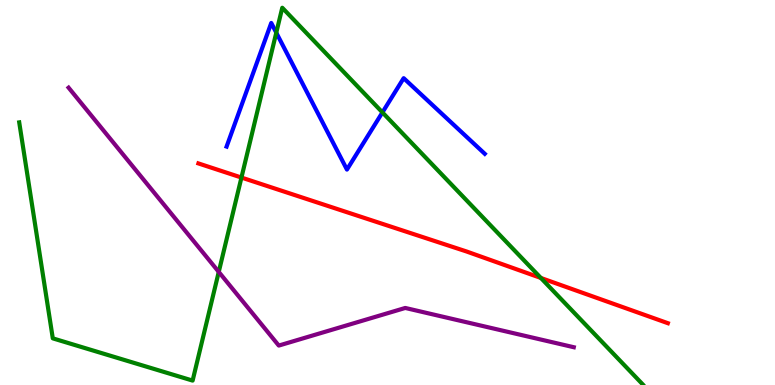[{'lines': ['blue', 'red'], 'intersections': []}, {'lines': ['green', 'red'], 'intersections': [{'x': 3.12, 'y': 5.39}, {'x': 6.98, 'y': 2.78}]}, {'lines': ['purple', 'red'], 'intersections': []}, {'lines': ['blue', 'green'], 'intersections': [{'x': 3.56, 'y': 9.15}, {'x': 4.93, 'y': 7.08}]}, {'lines': ['blue', 'purple'], 'intersections': []}, {'lines': ['green', 'purple'], 'intersections': [{'x': 2.82, 'y': 2.94}]}]